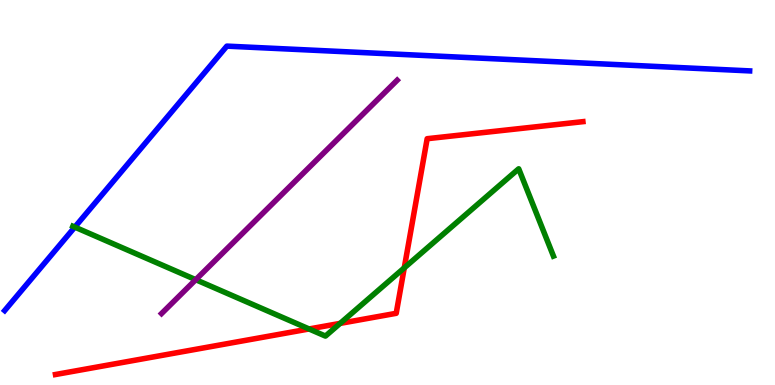[{'lines': ['blue', 'red'], 'intersections': []}, {'lines': ['green', 'red'], 'intersections': [{'x': 3.99, 'y': 1.46}, {'x': 4.39, 'y': 1.6}, {'x': 5.22, 'y': 3.04}]}, {'lines': ['purple', 'red'], 'intersections': []}, {'lines': ['blue', 'green'], 'intersections': [{'x': 0.965, 'y': 4.1}]}, {'lines': ['blue', 'purple'], 'intersections': []}, {'lines': ['green', 'purple'], 'intersections': [{'x': 2.53, 'y': 2.74}]}]